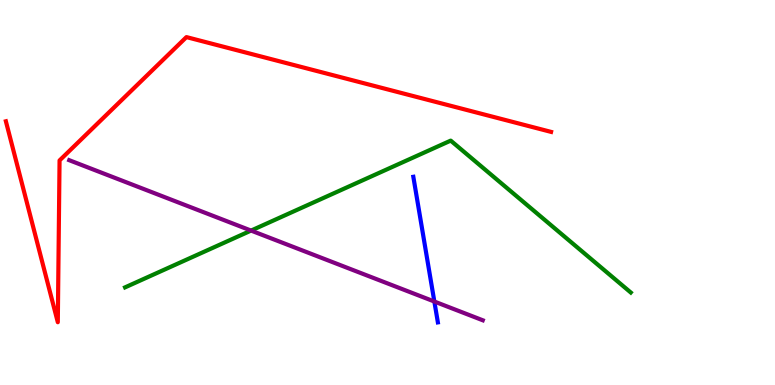[{'lines': ['blue', 'red'], 'intersections': []}, {'lines': ['green', 'red'], 'intersections': []}, {'lines': ['purple', 'red'], 'intersections': []}, {'lines': ['blue', 'green'], 'intersections': []}, {'lines': ['blue', 'purple'], 'intersections': [{'x': 5.6, 'y': 2.17}]}, {'lines': ['green', 'purple'], 'intersections': [{'x': 3.24, 'y': 4.01}]}]